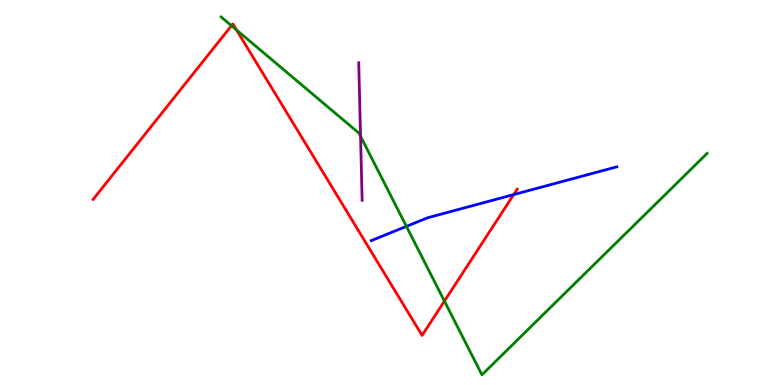[{'lines': ['blue', 'red'], 'intersections': [{'x': 6.63, 'y': 4.95}]}, {'lines': ['green', 'red'], 'intersections': [{'x': 2.99, 'y': 9.33}, {'x': 3.05, 'y': 9.22}, {'x': 5.73, 'y': 2.18}]}, {'lines': ['purple', 'red'], 'intersections': []}, {'lines': ['blue', 'green'], 'intersections': [{'x': 5.24, 'y': 4.12}]}, {'lines': ['blue', 'purple'], 'intersections': []}, {'lines': ['green', 'purple'], 'intersections': [{'x': 4.65, 'y': 6.46}]}]